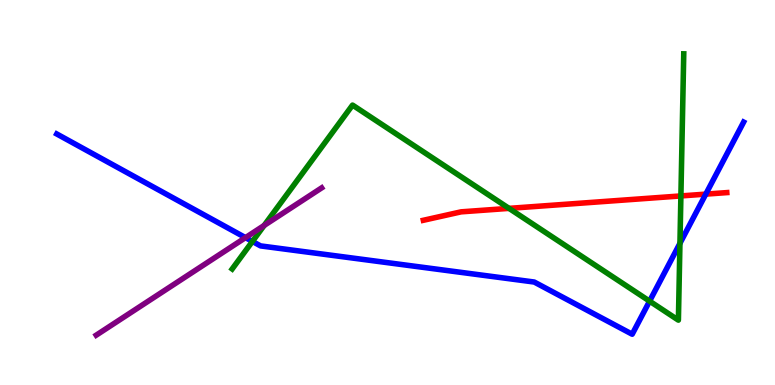[{'lines': ['blue', 'red'], 'intersections': [{'x': 9.11, 'y': 4.96}]}, {'lines': ['green', 'red'], 'intersections': [{'x': 6.57, 'y': 4.59}, {'x': 8.79, 'y': 4.91}]}, {'lines': ['purple', 'red'], 'intersections': []}, {'lines': ['blue', 'green'], 'intersections': [{'x': 3.26, 'y': 3.73}, {'x': 8.38, 'y': 2.18}, {'x': 8.77, 'y': 3.68}]}, {'lines': ['blue', 'purple'], 'intersections': [{'x': 3.17, 'y': 3.83}]}, {'lines': ['green', 'purple'], 'intersections': [{'x': 3.41, 'y': 4.14}]}]